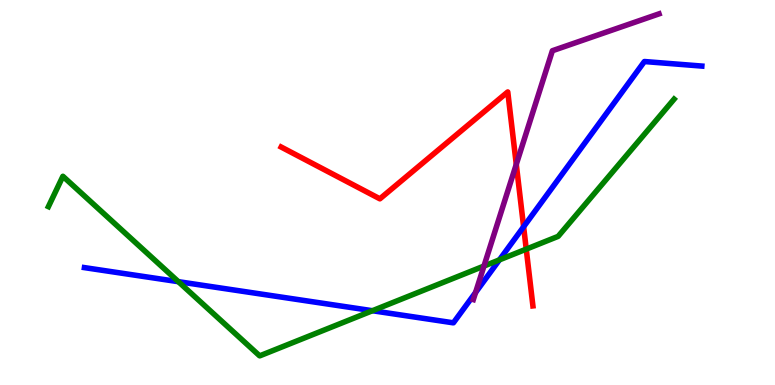[{'lines': ['blue', 'red'], 'intersections': [{'x': 6.76, 'y': 4.11}]}, {'lines': ['green', 'red'], 'intersections': [{'x': 6.79, 'y': 3.53}]}, {'lines': ['purple', 'red'], 'intersections': [{'x': 6.66, 'y': 5.73}]}, {'lines': ['blue', 'green'], 'intersections': [{'x': 2.3, 'y': 2.68}, {'x': 4.81, 'y': 1.93}, {'x': 6.44, 'y': 3.25}]}, {'lines': ['blue', 'purple'], 'intersections': [{'x': 6.14, 'y': 2.4}]}, {'lines': ['green', 'purple'], 'intersections': [{'x': 6.24, 'y': 3.09}]}]